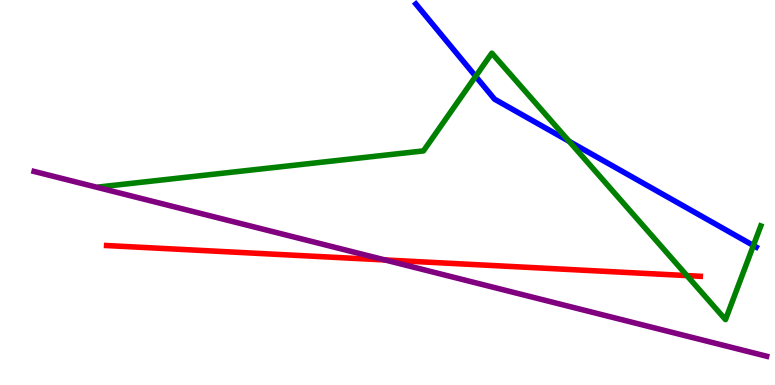[{'lines': ['blue', 'red'], 'intersections': []}, {'lines': ['green', 'red'], 'intersections': [{'x': 8.86, 'y': 2.84}]}, {'lines': ['purple', 'red'], 'intersections': [{'x': 4.97, 'y': 3.25}]}, {'lines': ['blue', 'green'], 'intersections': [{'x': 6.14, 'y': 8.02}, {'x': 7.34, 'y': 6.33}, {'x': 9.72, 'y': 3.62}]}, {'lines': ['blue', 'purple'], 'intersections': []}, {'lines': ['green', 'purple'], 'intersections': []}]